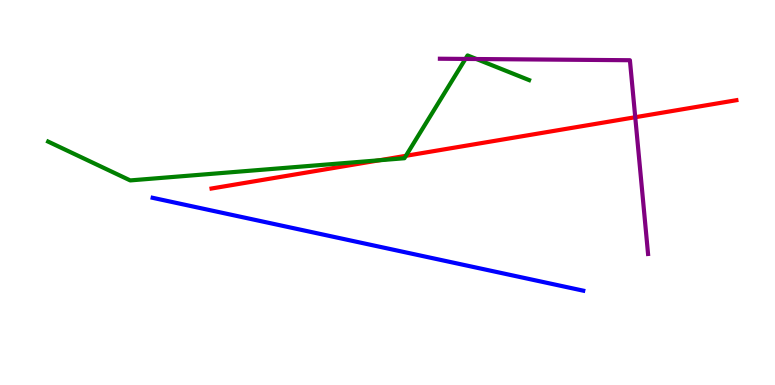[{'lines': ['blue', 'red'], 'intersections': []}, {'lines': ['green', 'red'], 'intersections': [{'x': 4.9, 'y': 5.84}, {'x': 5.24, 'y': 5.95}]}, {'lines': ['purple', 'red'], 'intersections': [{'x': 8.2, 'y': 6.96}]}, {'lines': ['blue', 'green'], 'intersections': []}, {'lines': ['blue', 'purple'], 'intersections': []}, {'lines': ['green', 'purple'], 'intersections': [{'x': 6.01, 'y': 8.47}, {'x': 6.15, 'y': 8.47}]}]